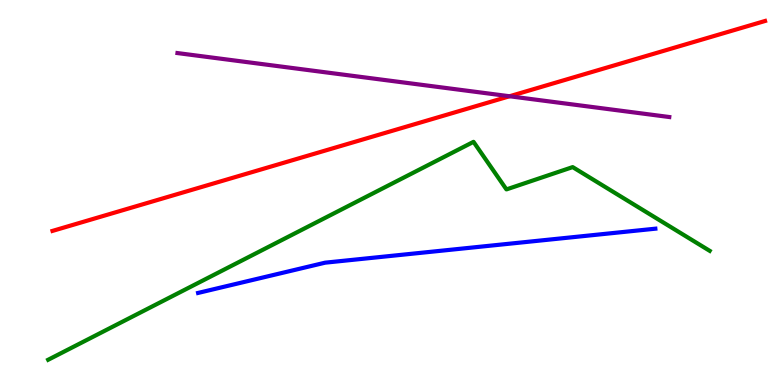[{'lines': ['blue', 'red'], 'intersections': []}, {'lines': ['green', 'red'], 'intersections': []}, {'lines': ['purple', 'red'], 'intersections': [{'x': 6.57, 'y': 7.5}]}, {'lines': ['blue', 'green'], 'intersections': []}, {'lines': ['blue', 'purple'], 'intersections': []}, {'lines': ['green', 'purple'], 'intersections': []}]